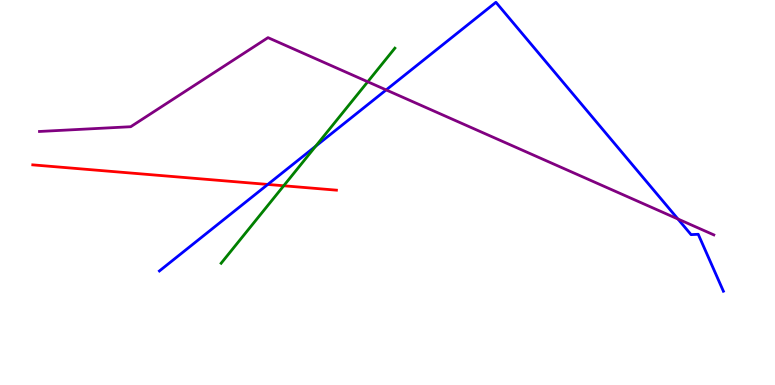[{'lines': ['blue', 'red'], 'intersections': [{'x': 3.46, 'y': 5.21}]}, {'lines': ['green', 'red'], 'intersections': [{'x': 3.66, 'y': 5.17}]}, {'lines': ['purple', 'red'], 'intersections': []}, {'lines': ['blue', 'green'], 'intersections': [{'x': 4.07, 'y': 6.2}]}, {'lines': ['blue', 'purple'], 'intersections': [{'x': 4.98, 'y': 7.66}, {'x': 8.75, 'y': 4.31}]}, {'lines': ['green', 'purple'], 'intersections': [{'x': 4.74, 'y': 7.88}]}]